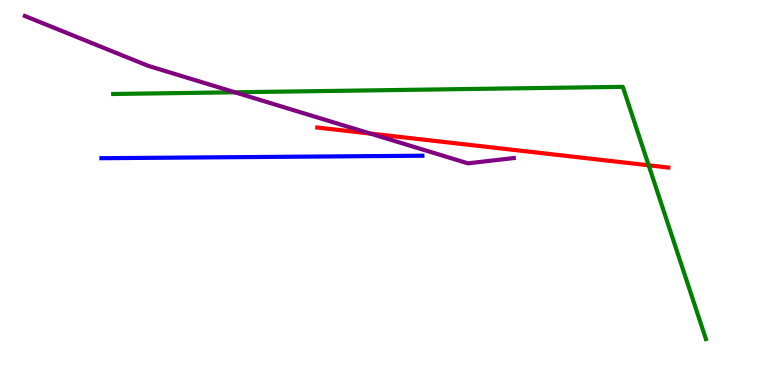[{'lines': ['blue', 'red'], 'intersections': []}, {'lines': ['green', 'red'], 'intersections': [{'x': 8.37, 'y': 5.71}]}, {'lines': ['purple', 'red'], 'intersections': [{'x': 4.78, 'y': 6.53}]}, {'lines': ['blue', 'green'], 'intersections': []}, {'lines': ['blue', 'purple'], 'intersections': []}, {'lines': ['green', 'purple'], 'intersections': [{'x': 3.03, 'y': 7.6}]}]